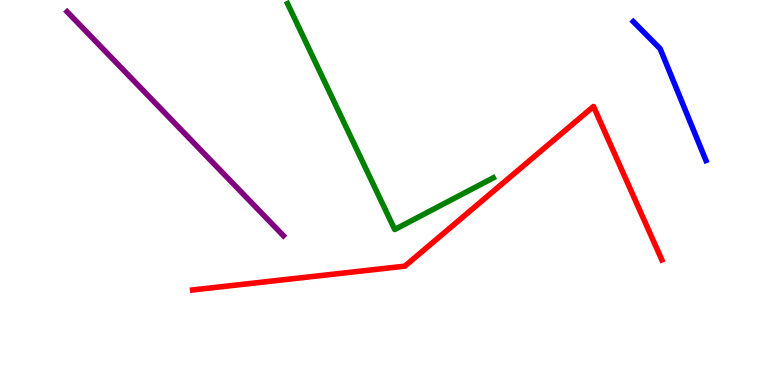[{'lines': ['blue', 'red'], 'intersections': []}, {'lines': ['green', 'red'], 'intersections': []}, {'lines': ['purple', 'red'], 'intersections': []}, {'lines': ['blue', 'green'], 'intersections': []}, {'lines': ['blue', 'purple'], 'intersections': []}, {'lines': ['green', 'purple'], 'intersections': []}]